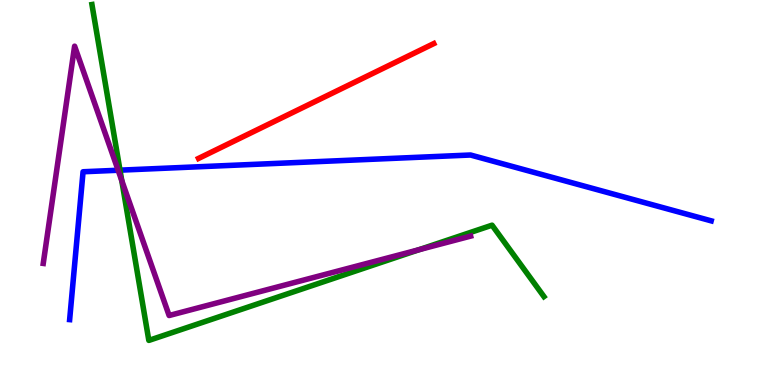[{'lines': ['blue', 'red'], 'intersections': []}, {'lines': ['green', 'red'], 'intersections': []}, {'lines': ['purple', 'red'], 'intersections': []}, {'lines': ['blue', 'green'], 'intersections': [{'x': 1.55, 'y': 5.58}]}, {'lines': ['blue', 'purple'], 'intersections': [{'x': 1.52, 'y': 5.58}]}, {'lines': ['green', 'purple'], 'intersections': [{'x': 1.57, 'y': 5.31}, {'x': 5.41, 'y': 3.51}]}]